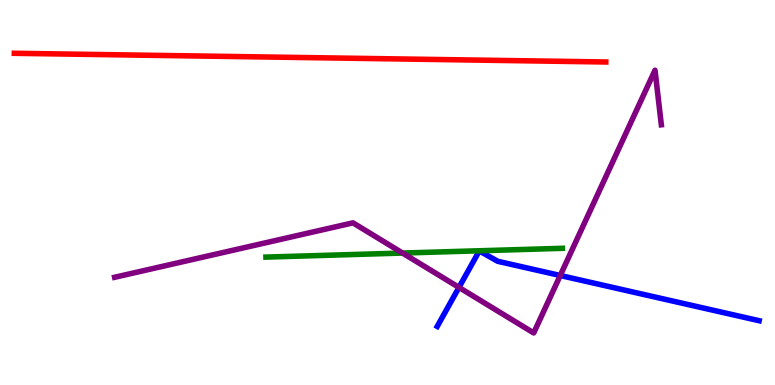[{'lines': ['blue', 'red'], 'intersections': []}, {'lines': ['green', 'red'], 'intersections': []}, {'lines': ['purple', 'red'], 'intersections': []}, {'lines': ['blue', 'green'], 'intersections': []}, {'lines': ['blue', 'purple'], 'intersections': [{'x': 5.92, 'y': 2.53}, {'x': 7.23, 'y': 2.84}]}, {'lines': ['green', 'purple'], 'intersections': [{'x': 5.19, 'y': 3.43}]}]